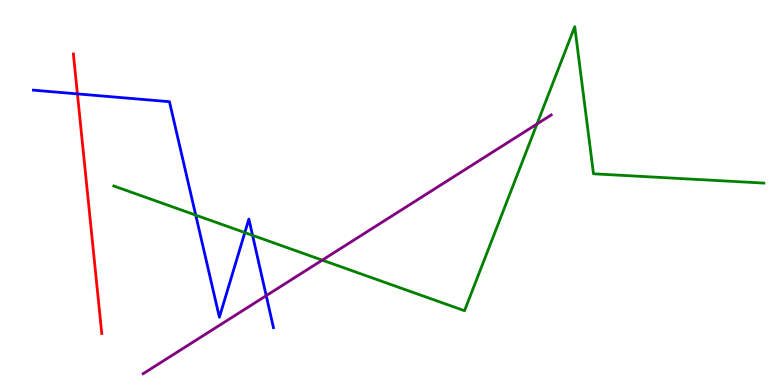[{'lines': ['blue', 'red'], 'intersections': [{'x': 0.999, 'y': 7.56}]}, {'lines': ['green', 'red'], 'intersections': []}, {'lines': ['purple', 'red'], 'intersections': []}, {'lines': ['blue', 'green'], 'intersections': [{'x': 2.53, 'y': 4.41}, {'x': 3.16, 'y': 3.96}, {'x': 3.26, 'y': 3.89}]}, {'lines': ['blue', 'purple'], 'intersections': [{'x': 3.44, 'y': 2.32}]}, {'lines': ['green', 'purple'], 'intersections': [{'x': 4.16, 'y': 3.24}, {'x': 6.93, 'y': 6.78}]}]